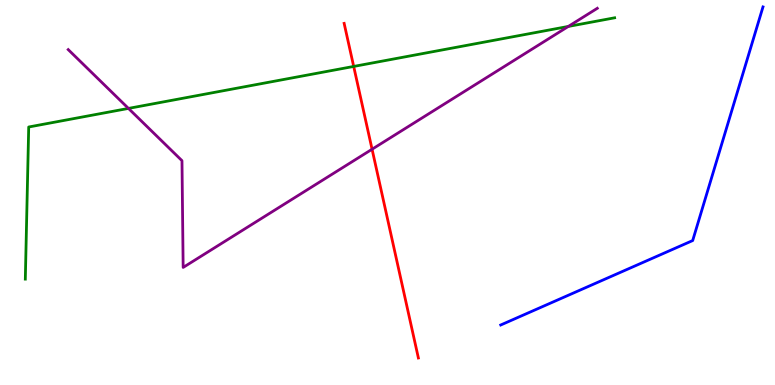[{'lines': ['blue', 'red'], 'intersections': []}, {'lines': ['green', 'red'], 'intersections': [{'x': 4.56, 'y': 8.27}]}, {'lines': ['purple', 'red'], 'intersections': [{'x': 4.8, 'y': 6.12}]}, {'lines': ['blue', 'green'], 'intersections': []}, {'lines': ['blue', 'purple'], 'intersections': []}, {'lines': ['green', 'purple'], 'intersections': [{'x': 1.66, 'y': 7.18}, {'x': 7.33, 'y': 9.31}]}]